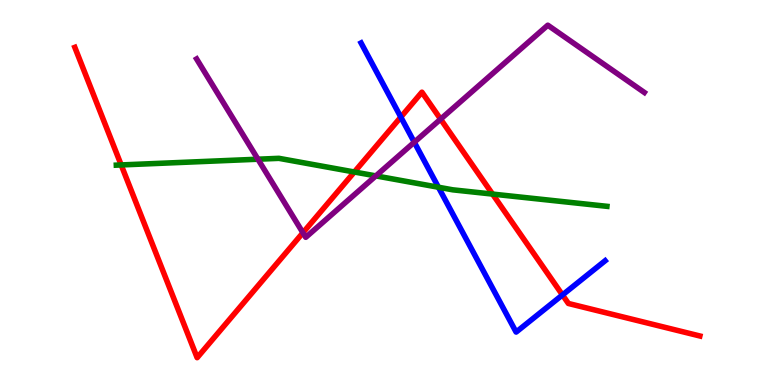[{'lines': ['blue', 'red'], 'intersections': [{'x': 5.17, 'y': 6.96}, {'x': 7.26, 'y': 2.34}]}, {'lines': ['green', 'red'], 'intersections': [{'x': 1.56, 'y': 5.72}, {'x': 4.57, 'y': 5.53}, {'x': 6.36, 'y': 4.96}]}, {'lines': ['purple', 'red'], 'intersections': [{'x': 3.91, 'y': 3.95}, {'x': 5.69, 'y': 6.91}]}, {'lines': ['blue', 'green'], 'intersections': [{'x': 5.66, 'y': 5.14}]}, {'lines': ['blue', 'purple'], 'intersections': [{'x': 5.35, 'y': 6.31}]}, {'lines': ['green', 'purple'], 'intersections': [{'x': 3.33, 'y': 5.86}, {'x': 4.85, 'y': 5.43}]}]